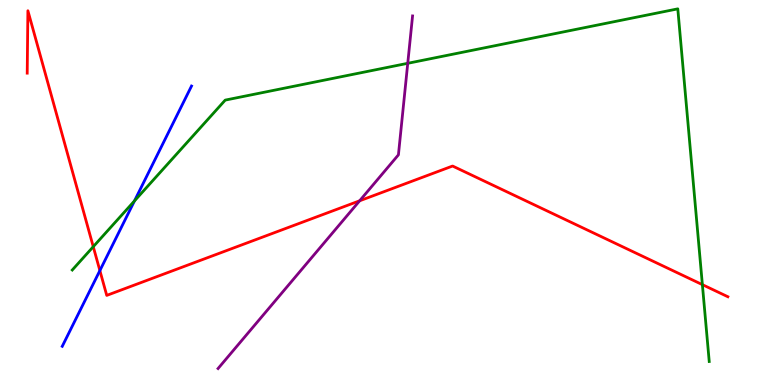[{'lines': ['blue', 'red'], 'intersections': [{'x': 1.29, 'y': 2.97}]}, {'lines': ['green', 'red'], 'intersections': [{'x': 1.2, 'y': 3.59}, {'x': 9.06, 'y': 2.61}]}, {'lines': ['purple', 'red'], 'intersections': [{'x': 4.64, 'y': 4.78}]}, {'lines': ['blue', 'green'], 'intersections': [{'x': 1.74, 'y': 4.78}]}, {'lines': ['blue', 'purple'], 'intersections': []}, {'lines': ['green', 'purple'], 'intersections': [{'x': 5.26, 'y': 8.36}]}]